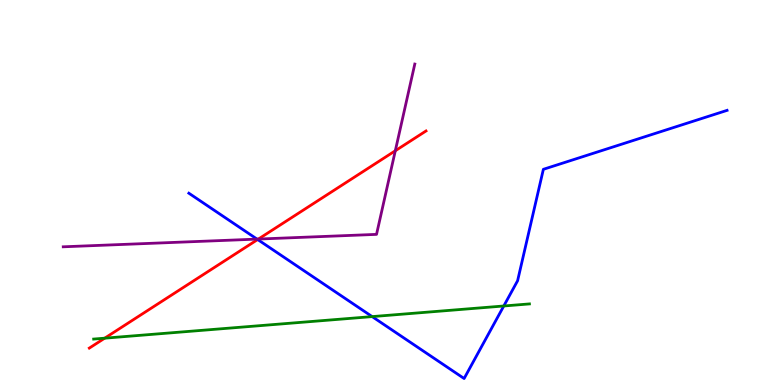[{'lines': ['blue', 'red'], 'intersections': [{'x': 3.32, 'y': 3.78}]}, {'lines': ['green', 'red'], 'intersections': [{'x': 1.35, 'y': 1.22}]}, {'lines': ['purple', 'red'], 'intersections': [{'x': 3.33, 'y': 3.79}, {'x': 5.1, 'y': 6.08}]}, {'lines': ['blue', 'green'], 'intersections': [{'x': 4.8, 'y': 1.78}, {'x': 6.5, 'y': 2.05}]}, {'lines': ['blue', 'purple'], 'intersections': [{'x': 3.32, 'y': 3.79}]}, {'lines': ['green', 'purple'], 'intersections': []}]